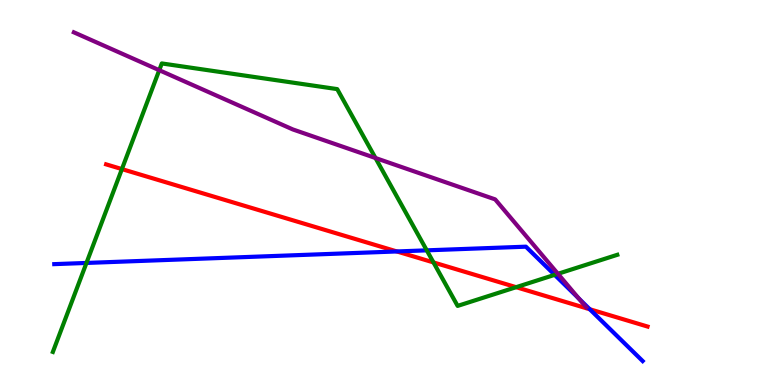[{'lines': ['blue', 'red'], 'intersections': [{'x': 5.12, 'y': 3.47}, {'x': 7.61, 'y': 1.97}]}, {'lines': ['green', 'red'], 'intersections': [{'x': 1.57, 'y': 5.61}, {'x': 5.59, 'y': 3.18}, {'x': 6.66, 'y': 2.54}]}, {'lines': ['purple', 'red'], 'intersections': []}, {'lines': ['blue', 'green'], 'intersections': [{'x': 1.12, 'y': 3.17}, {'x': 5.51, 'y': 3.5}, {'x': 7.16, 'y': 2.86}]}, {'lines': ['blue', 'purple'], 'intersections': [{'x': 7.47, 'y': 2.25}]}, {'lines': ['green', 'purple'], 'intersections': [{'x': 2.05, 'y': 8.18}, {'x': 4.84, 'y': 5.9}, {'x': 7.2, 'y': 2.89}]}]